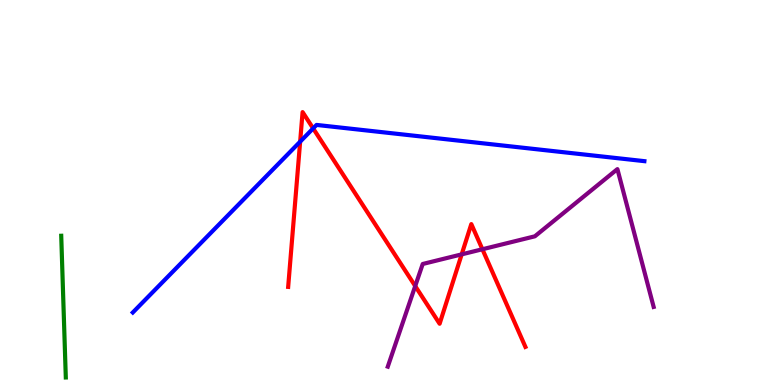[{'lines': ['blue', 'red'], 'intersections': [{'x': 3.87, 'y': 6.32}, {'x': 4.04, 'y': 6.66}]}, {'lines': ['green', 'red'], 'intersections': []}, {'lines': ['purple', 'red'], 'intersections': [{'x': 5.36, 'y': 2.57}, {'x': 5.96, 'y': 3.39}, {'x': 6.22, 'y': 3.53}]}, {'lines': ['blue', 'green'], 'intersections': []}, {'lines': ['blue', 'purple'], 'intersections': []}, {'lines': ['green', 'purple'], 'intersections': []}]